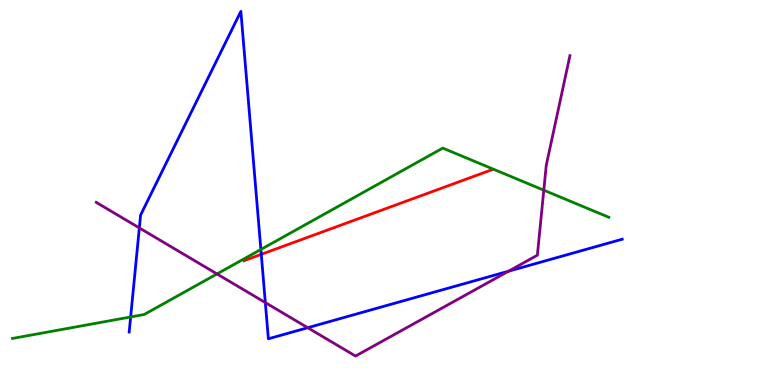[{'lines': ['blue', 'red'], 'intersections': [{'x': 3.37, 'y': 3.39}]}, {'lines': ['green', 'red'], 'intersections': []}, {'lines': ['purple', 'red'], 'intersections': []}, {'lines': ['blue', 'green'], 'intersections': [{'x': 1.69, 'y': 1.77}, {'x': 3.37, 'y': 3.52}]}, {'lines': ['blue', 'purple'], 'intersections': [{'x': 1.8, 'y': 4.08}, {'x': 3.42, 'y': 2.14}, {'x': 3.97, 'y': 1.49}, {'x': 6.56, 'y': 2.96}]}, {'lines': ['green', 'purple'], 'intersections': [{'x': 2.8, 'y': 2.88}, {'x': 7.02, 'y': 5.06}]}]